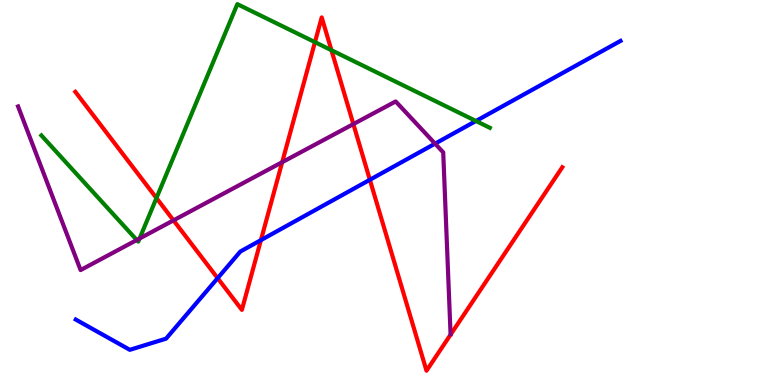[{'lines': ['blue', 'red'], 'intersections': [{'x': 2.81, 'y': 2.78}, {'x': 3.37, 'y': 3.76}, {'x': 4.77, 'y': 5.33}]}, {'lines': ['green', 'red'], 'intersections': [{'x': 2.02, 'y': 4.86}, {'x': 4.06, 'y': 8.91}, {'x': 4.28, 'y': 8.7}]}, {'lines': ['purple', 'red'], 'intersections': [{'x': 2.24, 'y': 4.28}, {'x': 3.64, 'y': 5.79}, {'x': 4.56, 'y': 6.78}]}, {'lines': ['blue', 'green'], 'intersections': [{'x': 6.14, 'y': 6.86}]}, {'lines': ['blue', 'purple'], 'intersections': [{'x': 5.61, 'y': 6.27}]}, {'lines': ['green', 'purple'], 'intersections': [{'x': 1.76, 'y': 3.77}, {'x': 1.8, 'y': 3.81}]}]